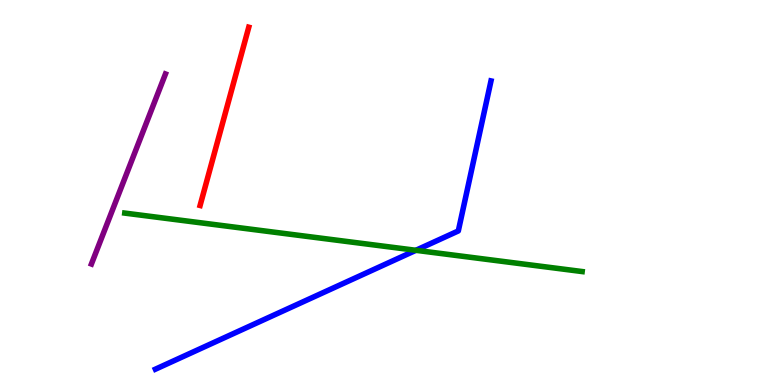[{'lines': ['blue', 'red'], 'intersections': []}, {'lines': ['green', 'red'], 'intersections': []}, {'lines': ['purple', 'red'], 'intersections': []}, {'lines': ['blue', 'green'], 'intersections': [{'x': 5.37, 'y': 3.5}]}, {'lines': ['blue', 'purple'], 'intersections': []}, {'lines': ['green', 'purple'], 'intersections': []}]